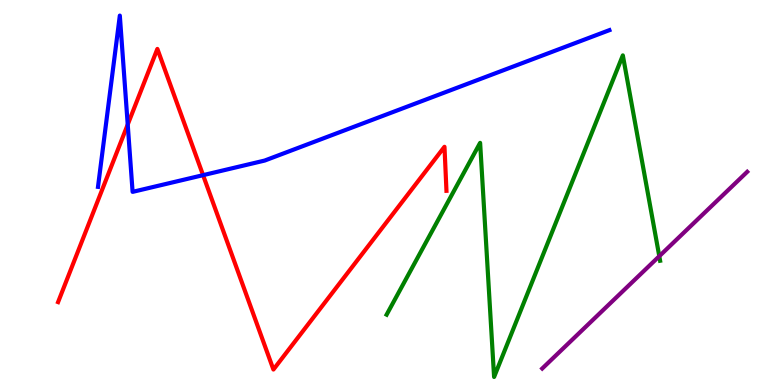[{'lines': ['blue', 'red'], 'intersections': [{'x': 1.65, 'y': 6.77}, {'x': 2.62, 'y': 5.45}]}, {'lines': ['green', 'red'], 'intersections': []}, {'lines': ['purple', 'red'], 'intersections': []}, {'lines': ['blue', 'green'], 'intersections': []}, {'lines': ['blue', 'purple'], 'intersections': []}, {'lines': ['green', 'purple'], 'intersections': [{'x': 8.51, 'y': 3.35}]}]